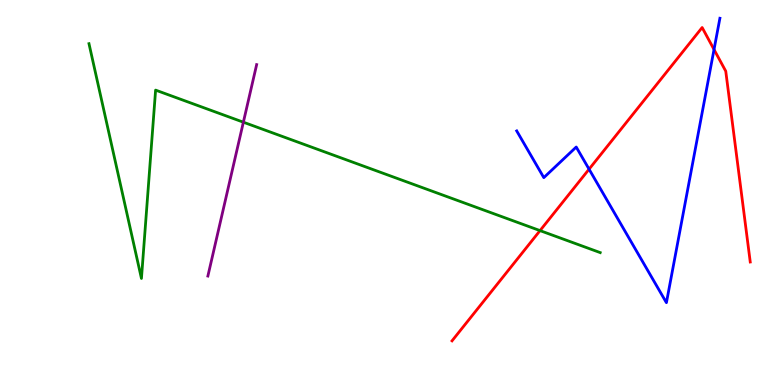[{'lines': ['blue', 'red'], 'intersections': [{'x': 7.6, 'y': 5.61}, {'x': 9.21, 'y': 8.71}]}, {'lines': ['green', 'red'], 'intersections': [{'x': 6.97, 'y': 4.01}]}, {'lines': ['purple', 'red'], 'intersections': []}, {'lines': ['blue', 'green'], 'intersections': []}, {'lines': ['blue', 'purple'], 'intersections': []}, {'lines': ['green', 'purple'], 'intersections': [{'x': 3.14, 'y': 6.83}]}]